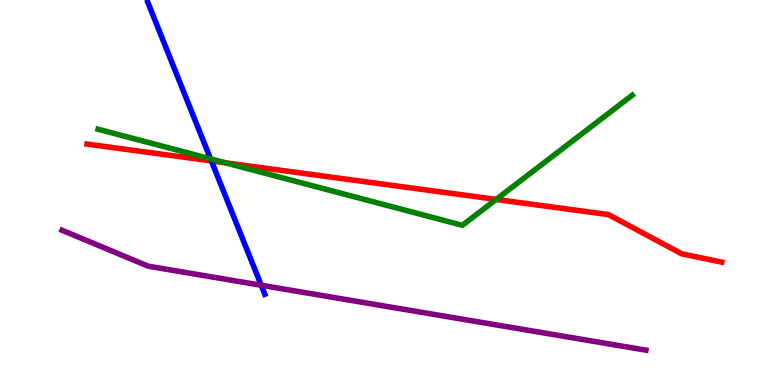[{'lines': ['blue', 'red'], 'intersections': [{'x': 2.73, 'y': 5.82}]}, {'lines': ['green', 'red'], 'intersections': [{'x': 2.91, 'y': 5.77}, {'x': 6.4, 'y': 4.82}]}, {'lines': ['purple', 'red'], 'intersections': []}, {'lines': ['blue', 'green'], 'intersections': [{'x': 2.72, 'y': 5.87}]}, {'lines': ['blue', 'purple'], 'intersections': [{'x': 3.37, 'y': 2.59}]}, {'lines': ['green', 'purple'], 'intersections': []}]